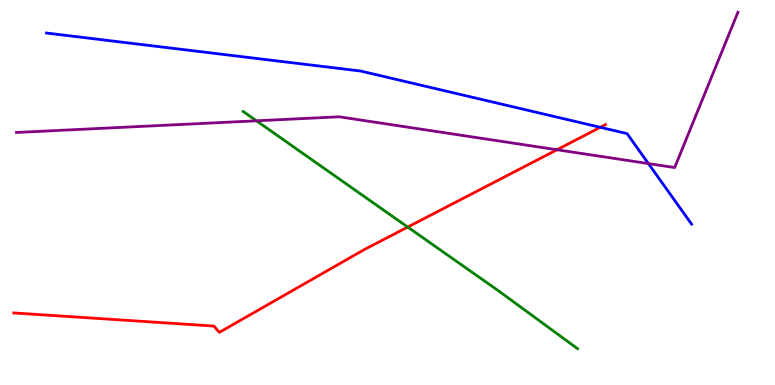[{'lines': ['blue', 'red'], 'intersections': [{'x': 7.75, 'y': 6.69}]}, {'lines': ['green', 'red'], 'intersections': [{'x': 5.26, 'y': 4.1}]}, {'lines': ['purple', 'red'], 'intersections': [{'x': 7.19, 'y': 6.11}]}, {'lines': ['blue', 'green'], 'intersections': []}, {'lines': ['blue', 'purple'], 'intersections': [{'x': 8.37, 'y': 5.75}]}, {'lines': ['green', 'purple'], 'intersections': [{'x': 3.31, 'y': 6.86}]}]